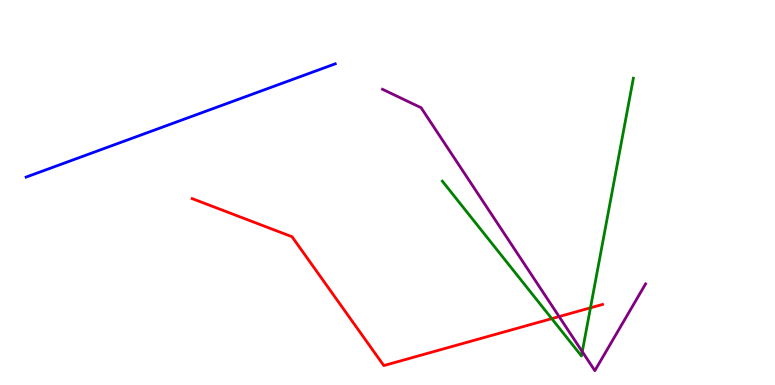[{'lines': ['blue', 'red'], 'intersections': []}, {'lines': ['green', 'red'], 'intersections': [{'x': 7.12, 'y': 1.72}, {'x': 7.62, 'y': 2.0}]}, {'lines': ['purple', 'red'], 'intersections': [{'x': 7.21, 'y': 1.78}]}, {'lines': ['blue', 'green'], 'intersections': []}, {'lines': ['blue', 'purple'], 'intersections': []}, {'lines': ['green', 'purple'], 'intersections': [{'x': 7.51, 'y': 0.867}]}]